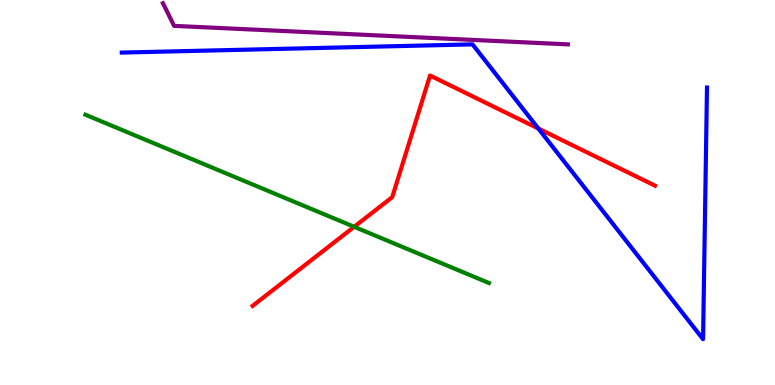[{'lines': ['blue', 'red'], 'intersections': [{'x': 6.95, 'y': 6.66}]}, {'lines': ['green', 'red'], 'intersections': [{'x': 4.57, 'y': 4.11}]}, {'lines': ['purple', 'red'], 'intersections': []}, {'lines': ['blue', 'green'], 'intersections': []}, {'lines': ['blue', 'purple'], 'intersections': []}, {'lines': ['green', 'purple'], 'intersections': []}]